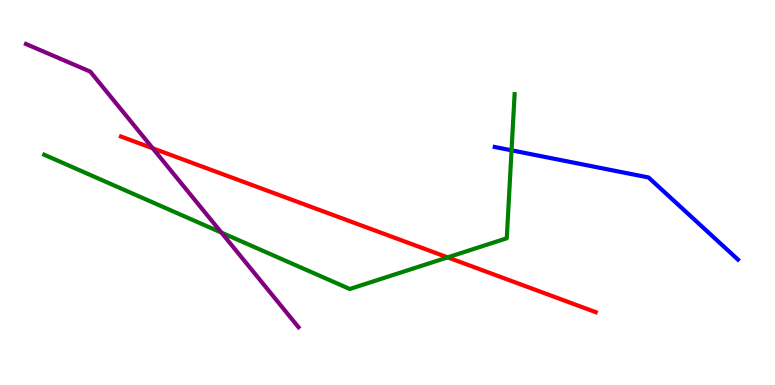[{'lines': ['blue', 'red'], 'intersections': []}, {'lines': ['green', 'red'], 'intersections': [{'x': 5.78, 'y': 3.31}]}, {'lines': ['purple', 'red'], 'intersections': [{'x': 1.97, 'y': 6.15}]}, {'lines': ['blue', 'green'], 'intersections': [{'x': 6.6, 'y': 6.1}]}, {'lines': ['blue', 'purple'], 'intersections': []}, {'lines': ['green', 'purple'], 'intersections': [{'x': 2.86, 'y': 3.96}]}]